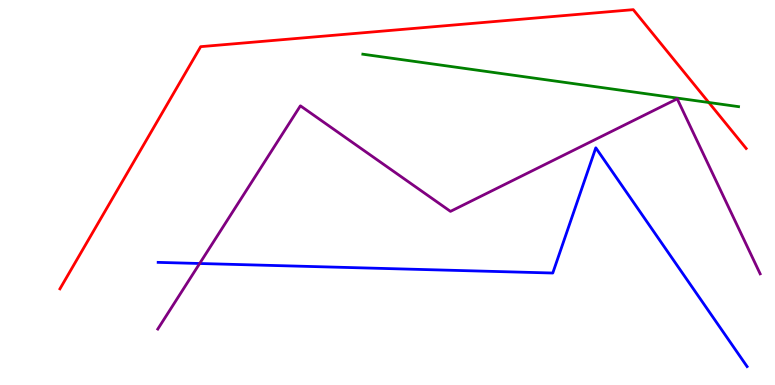[{'lines': ['blue', 'red'], 'intersections': []}, {'lines': ['green', 'red'], 'intersections': [{'x': 9.15, 'y': 7.34}]}, {'lines': ['purple', 'red'], 'intersections': []}, {'lines': ['blue', 'green'], 'intersections': []}, {'lines': ['blue', 'purple'], 'intersections': [{'x': 2.58, 'y': 3.16}]}, {'lines': ['green', 'purple'], 'intersections': []}]